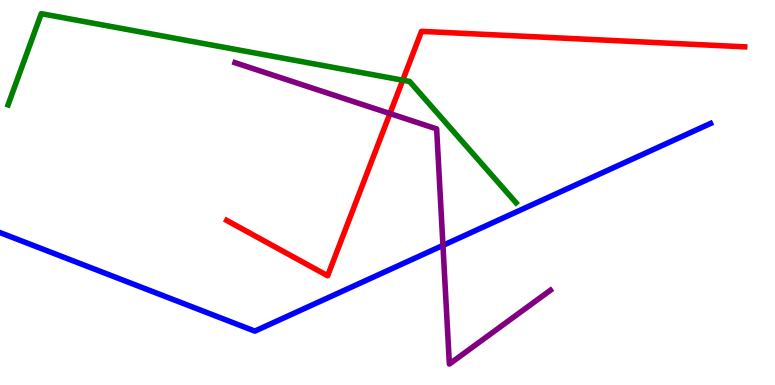[{'lines': ['blue', 'red'], 'intersections': []}, {'lines': ['green', 'red'], 'intersections': [{'x': 5.2, 'y': 7.92}]}, {'lines': ['purple', 'red'], 'intersections': [{'x': 5.03, 'y': 7.05}]}, {'lines': ['blue', 'green'], 'intersections': []}, {'lines': ['blue', 'purple'], 'intersections': [{'x': 5.72, 'y': 3.63}]}, {'lines': ['green', 'purple'], 'intersections': []}]